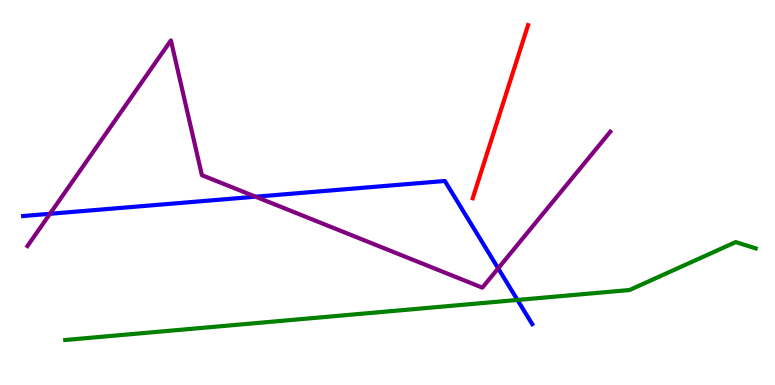[{'lines': ['blue', 'red'], 'intersections': []}, {'lines': ['green', 'red'], 'intersections': []}, {'lines': ['purple', 'red'], 'intersections': []}, {'lines': ['blue', 'green'], 'intersections': [{'x': 6.68, 'y': 2.21}]}, {'lines': ['blue', 'purple'], 'intersections': [{'x': 0.645, 'y': 4.45}, {'x': 3.3, 'y': 4.89}, {'x': 6.43, 'y': 3.03}]}, {'lines': ['green', 'purple'], 'intersections': []}]